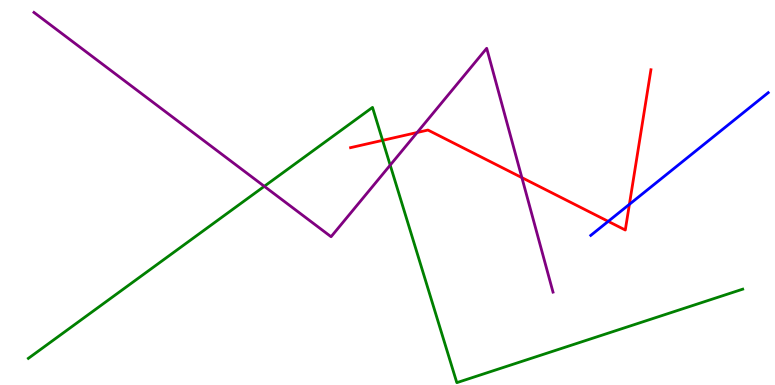[{'lines': ['blue', 'red'], 'intersections': [{'x': 7.85, 'y': 4.25}, {'x': 8.12, 'y': 4.69}]}, {'lines': ['green', 'red'], 'intersections': [{'x': 4.94, 'y': 6.35}]}, {'lines': ['purple', 'red'], 'intersections': [{'x': 5.38, 'y': 6.56}, {'x': 6.73, 'y': 5.39}]}, {'lines': ['blue', 'green'], 'intersections': []}, {'lines': ['blue', 'purple'], 'intersections': []}, {'lines': ['green', 'purple'], 'intersections': [{'x': 3.41, 'y': 5.16}, {'x': 5.03, 'y': 5.71}]}]